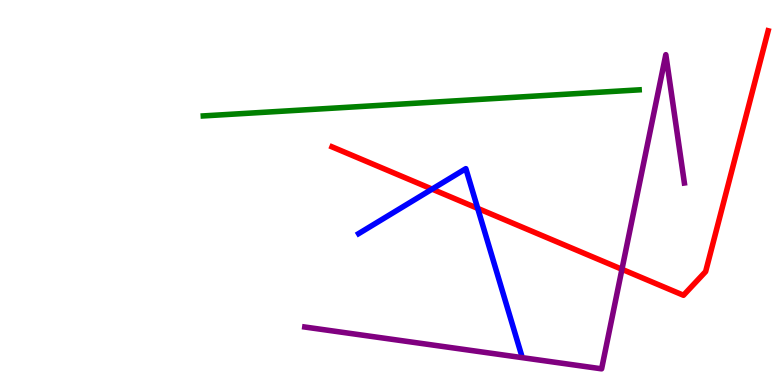[{'lines': ['blue', 'red'], 'intersections': [{'x': 5.58, 'y': 5.09}, {'x': 6.16, 'y': 4.59}]}, {'lines': ['green', 'red'], 'intersections': []}, {'lines': ['purple', 'red'], 'intersections': [{'x': 8.03, 'y': 3.01}]}, {'lines': ['blue', 'green'], 'intersections': []}, {'lines': ['blue', 'purple'], 'intersections': []}, {'lines': ['green', 'purple'], 'intersections': []}]